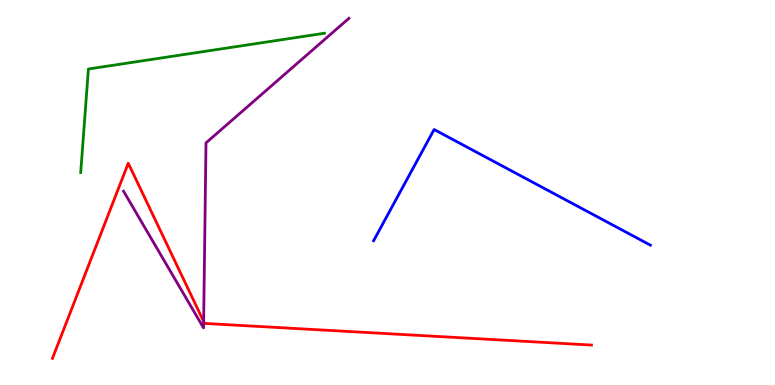[{'lines': ['blue', 'red'], 'intersections': []}, {'lines': ['green', 'red'], 'intersections': []}, {'lines': ['purple', 'red'], 'intersections': [{'x': 2.63, 'y': 1.65}]}, {'lines': ['blue', 'green'], 'intersections': []}, {'lines': ['blue', 'purple'], 'intersections': []}, {'lines': ['green', 'purple'], 'intersections': []}]